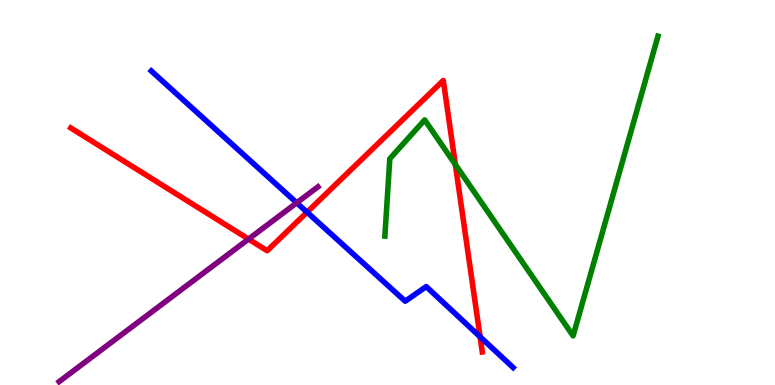[{'lines': ['blue', 'red'], 'intersections': [{'x': 3.96, 'y': 4.49}, {'x': 6.19, 'y': 1.25}]}, {'lines': ['green', 'red'], 'intersections': [{'x': 5.88, 'y': 5.73}]}, {'lines': ['purple', 'red'], 'intersections': [{'x': 3.21, 'y': 3.79}]}, {'lines': ['blue', 'green'], 'intersections': []}, {'lines': ['blue', 'purple'], 'intersections': [{'x': 3.83, 'y': 4.73}]}, {'lines': ['green', 'purple'], 'intersections': []}]